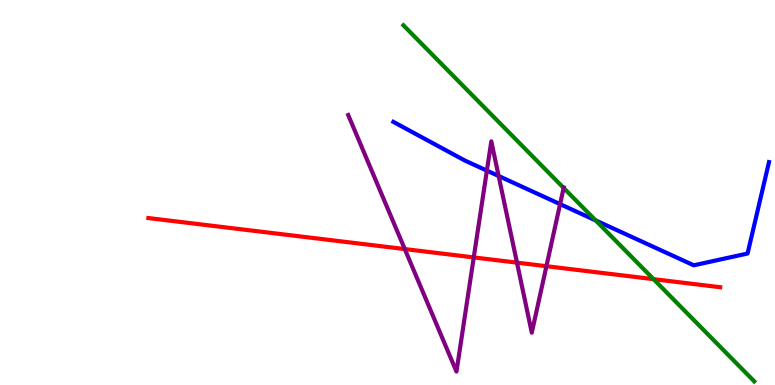[{'lines': ['blue', 'red'], 'intersections': []}, {'lines': ['green', 'red'], 'intersections': [{'x': 8.43, 'y': 2.75}]}, {'lines': ['purple', 'red'], 'intersections': [{'x': 5.22, 'y': 3.53}, {'x': 6.11, 'y': 3.31}, {'x': 6.67, 'y': 3.18}, {'x': 7.05, 'y': 3.09}]}, {'lines': ['blue', 'green'], 'intersections': [{'x': 7.69, 'y': 4.28}]}, {'lines': ['blue', 'purple'], 'intersections': [{'x': 6.28, 'y': 5.57}, {'x': 6.43, 'y': 5.43}, {'x': 7.23, 'y': 4.7}]}, {'lines': ['green', 'purple'], 'intersections': [{'x': 7.27, 'y': 5.12}]}]